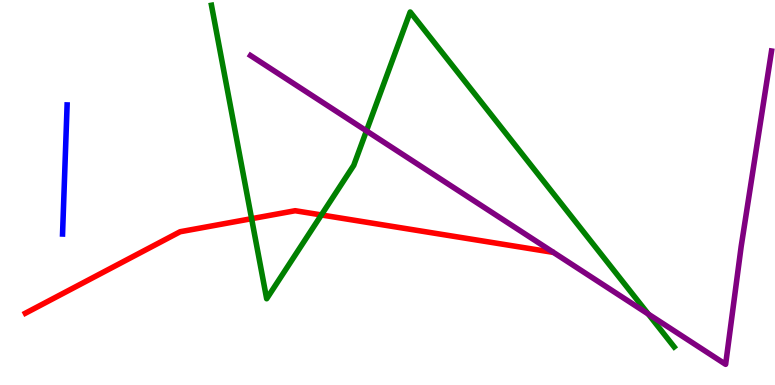[{'lines': ['blue', 'red'], 'intersections': []}, {'lines': ['green', 'red'], 'intersections': [{'x': 3.25, 'y': 4.32}, {'x': 4.15, 'y': 4.42}]}, {'lines': ['purple', 'red'], 'intersections': []}, {'lines': ['blue', 'green'], 'intersections': []}, {'lines': ['blue', 'purple'], 'intersections': []}, {'lines': ['green', 'purple'], 'intersections': [{'x': 4.73, 'y': 6.6}, {'x': 8.37, 'y': 1.84}]}]